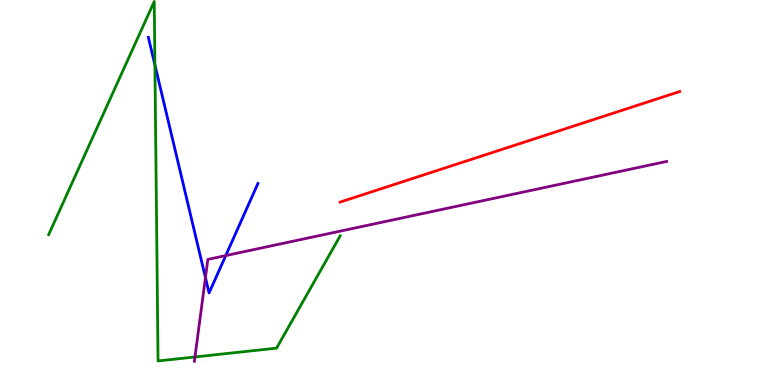[{'lines': ['blue', 'red'], 'intersections': []}, {'lines': ['green', 'red'], 'intersections': []}, {'lines': ['purple', 'red'], 'intersections': []}, {'lines': ['blue', 'green'], 'intersections': [{'x': 2.0, 'y': 8.31}]}, {'lines': ['blue', 'purple'], 'intersections': [{'x': 2.65, 'y': 2.79}, {'x': 2.91, 'y': 3.36}]}, {'lines': ['green', 'purple'], 'intersections': [{'x': 2.52, 'y': 0.728}]}]